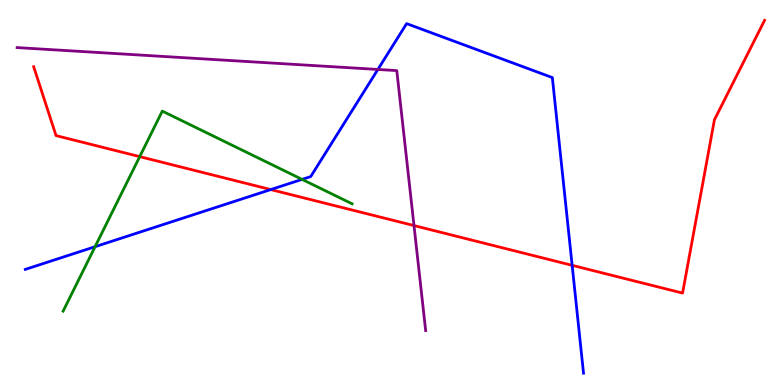[{'lines': ['blue', 'red'], 'intersections': [{'x': 3.49, 'y': 5.08}, {'x': 7.38, 'y': 3.11}]}, {'lines': ['green', 'red'], 'intersections': [{'x': 1.8, 'y': 5.93}]}, {'lines': ['purple', 'red'], 'intersections': [{'x': 5.34, 'y': 4.14}]}, {'lines': ['blue', 'green'], 'intersections': [{'x': 1.23, 'y': 3.59}, {'x': 3.9, 'y': 5.34}]}, {'lines': ['blue', 'purple'], 'intersections': [{'x': 4.88, 'y': 8.2}]}, {'lines': ['green', 'purple'], 'intersections': []}]